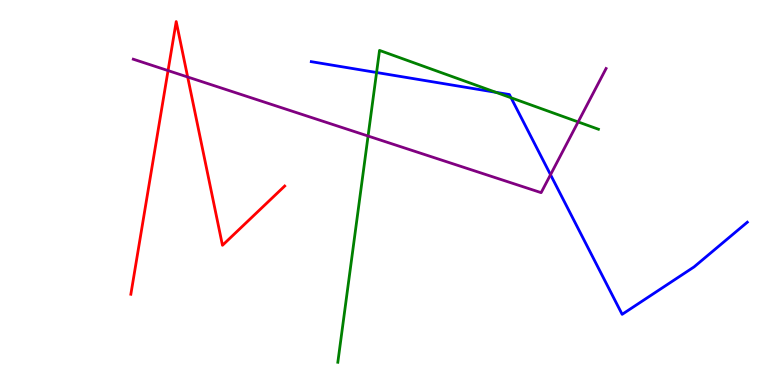[{'lines': ['blue', 'red'], 'intersections': []}, {'lines': ['green', 'red'], 'intersections': []}, {'lines': ['purple', 'red'], 'intersections': [{'x': 2.17, 'y': 8.17}, {'x': 2.42, 'y': 8.0}]}, {'lines': ['blue', 'green'], 'intersections': [{'x': 4.86, 'y': 8.12}, {'x': 6.4, 'y': 7.6}, {'x': 6.59, 'y': 7.46}]}, {'lines': ['blue', 'purple'], 'intersections': [{'x': 7.1, 'y': 5.46}]}, {'lines': ['green', 'purple'], 'intersections': [{'x': 4.75, 'y': 6.47}, {'x': 7.46, 'y': 6.83}]}]